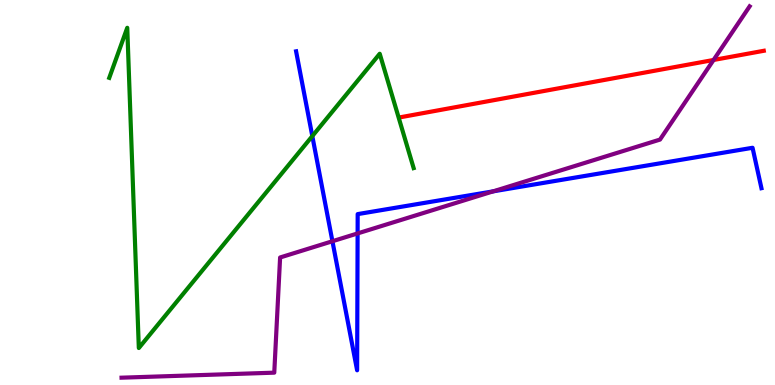[{'lines': ['blue', 'red'], 'intersections': []}, {'lines': ['green', 'red'], 'intersections': []}, {'lines': ['purple', 'red'], 'intersections': [{'x': 9.21, 'y': 8.44}]}, {'lines': ['blue', 'green'], 'intersections': [{'x': 4.03, 'y': 6.46}]}, {'lines': ['blue', 'purple'], 'intersections': [{'x': 4.29, 'y': 3.73}, {'x': 4.61, 'y': 3.94}, {'x': 6.36, 'y': 5.03}]}, {'lines': ['green', 'purple'], 'intersections': []}]